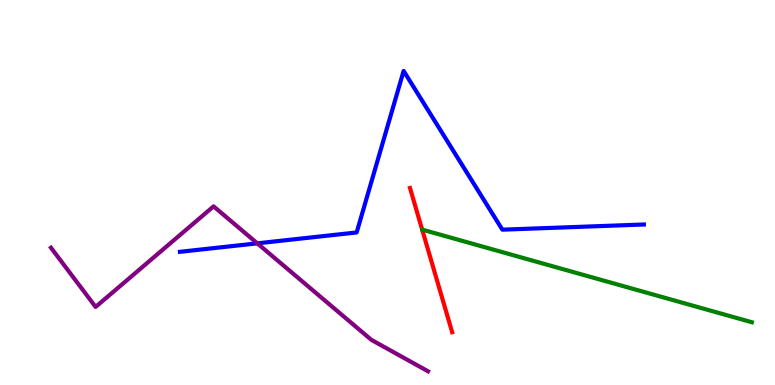[{'lines': ['blue', 'red'], 'intersections': []}, {'lines': ['green', 'red'], 'intersections': []}, {'lines': ['purple', 'red'], 'intersections': []}, {'lines': ['blue', 'green'], 'intersections': []}, {'lines': ['blue', 'purple'], 'intersections': [{'x': 3.32, 'y': 3.68}]}, {'lines': ['green', 'purple'], 'intersections': []}]